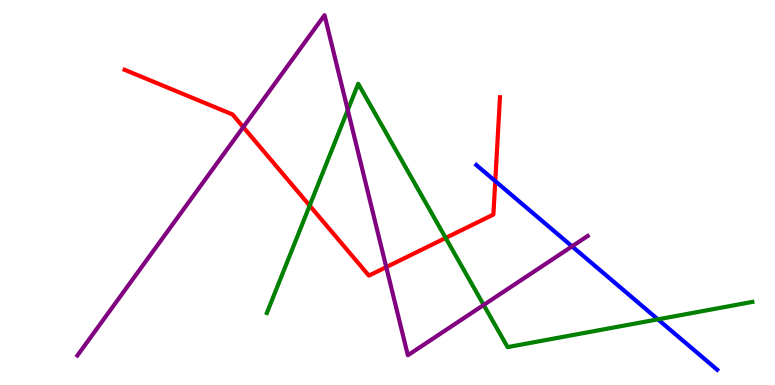[{'lines': ['blue', 'red'], 'intersections': [{'x': 6.39, 'y': 5.3}]}, {'lines': ['green', 'red'], 'intersections': [{'x': 4.0, 'y': 4.66}, {'x': 5.75, 'y': 3.82}]}, {'lines': ['purple', 'red'], 'intersections': [{'x': 3.14, 'y': 6.7}, {'x': 4.98, 'y': 3.06}]}, {'lines': ['blue', 'green'], 'intersections': [{'x': 8.49, 'y': 1.71}]}, {'lines': ['blue', 'purple'], 'intersections': [{'x': 7.38, 'y': 3.6}]}, {'lines': ['green', 'purple'], 'intersections': [{'x': 4.49, 'y': 7.14}, {'x': 6.24, 'y': 2.08}]}]